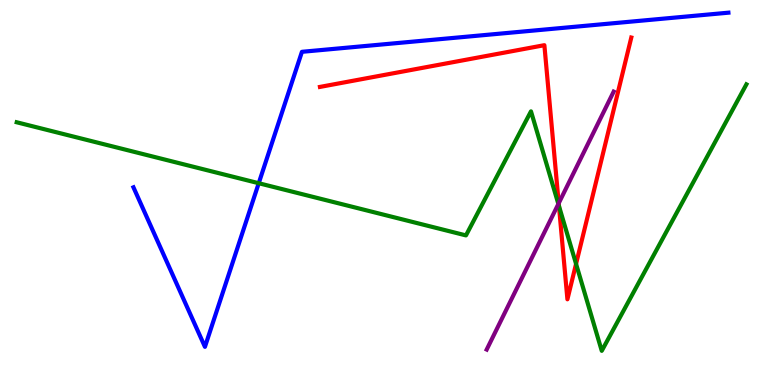[{'lines': ['blue', 'red'], 'intersections': []}, {'lines': ['green', 'red'], 'intersections': [{'x': 7.21, 'y': 4.65}, {'x': 7.43, 'y': 3.15}]}, {'lines': ['purple', 'red'], 'intersections': [{'x': 7.21, 'y': 4.72}]}, {'lines': ['blue', 'green'], 'intersections': [{'x': 3.34, 'y': 5.24}]}, {'lines': ['blue', 'purple'], 'intersections': []}, {'lines': ['green', 'purple'], 'intersections': [{'x': 7.2, 'y': 4.7}]}]